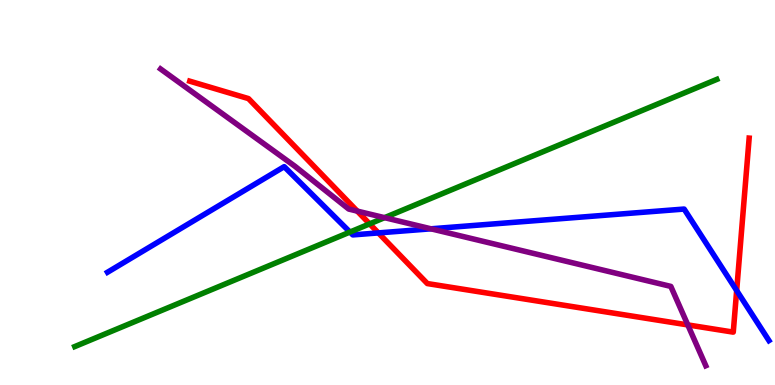[{'lines': ['blue', 'red'], 'intersections': [{'x': 4.88, 'y': 3.95}, {'x': 9.51, 'y': 2.45}]}, {'lines': ['green', 'red'], 'intersections': [{'x': 4.77, 'y': 4.19}]}, {'lines': ['purple', 'red'], 'intersections': [{'x': 4.61, 'y': 4.52}, {'x': 8.87, 'y': 1.56}]}, {'lines': ['blue', 'green'], 'intersections': [{'x': 4.52, 'y': 3.97}]}, {'lines': ['blue', 'purple'], 'intersections': [{'x': 5.56, 'y': 4.06}]}, {'lines': ['green', 'purple'], 'intersections': [{'x': 4.96, 'y': 4.35}]}]